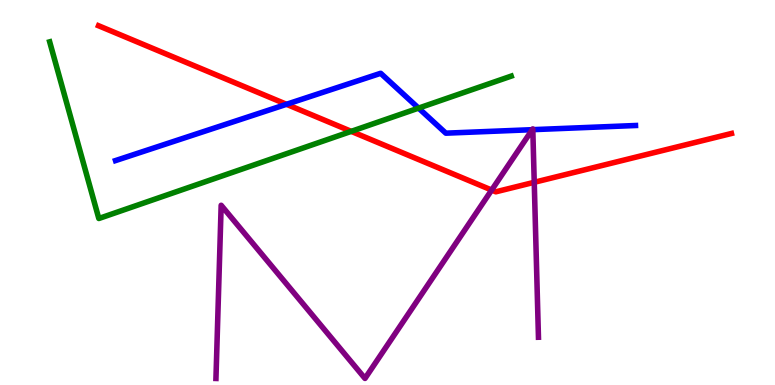[{'lines': ['blue', 'red'], 'intersections': [{'x': 3.7, 'y': 7.29}]}, {'lines': ['green', 'red'], 'intersections': [{'x': 4.53, 'y': 6.59}]}, {'lines': ['purple', 'red'], 'intersections': [{'x': 6.34, 'y': 5.06}, {'x': 6.89, 'y': 5.26}]}, {'lines': ['blue', 'green'], 'intersections': [{'x': 5.4, 'y': 7.19}]}, {'lines': ['blue', 'purple'], 'intersections': [{'x': 6.87, 'y': 6.63}, {'x': 6.87, 'y': 6.63}]}, {'lines': ['green', 'purple'], 'intersections': []}]